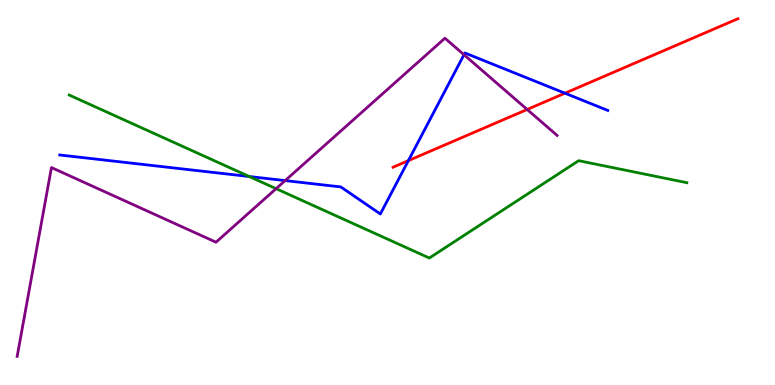[{'lines': ['blue', 'red'], 'intersections': [{'x': 5.27, 'y': 5.83}, {'x': 7.29, 'y': 7.58}]}, {'lines': ['green', 'red'], 'intersections': []}, {'lines': ['purple', 'red'], 'intersections': [{'x': 6.8, 'y': 7.16}]}, {'lines': ['blue', 'green'], 'intersections': [{'x': 3.22, 'y': 5.42}]}, {'lines': ['blue', 'purple'], 'intersections': [{'x': 3.68, 'y': 5.31}, {'x': 5.99, 'y': 8.58}]}, {'lines': ['green', 'purple'], 'intersections': [{'x': 3.56, 'y': 5.1}]}]